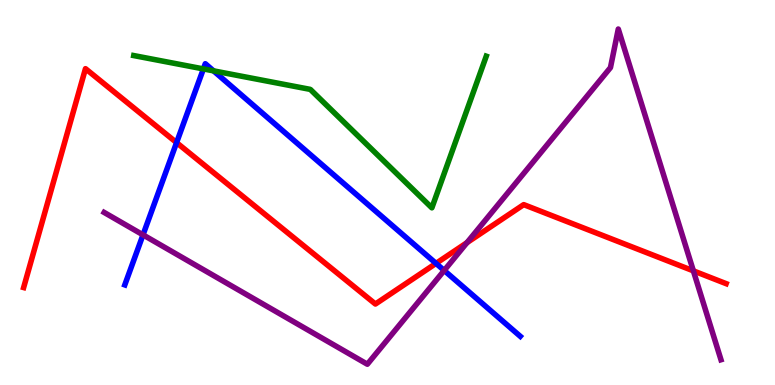[{'lines': ['blue', 'red'], 'intersections': [{'x': 2.28, 'y': 6.3}, {'x': 5.63, 'y': 3.16}]}, {'lines': ['green', 'red'], 'intersections': []}, {'lines': ['purple', 'red'], 'intersections': [{'x': 6.03, 'y': 3.7}, {'x': 8.95, 'y': 2.96}]}, {'lines': ['blue', 'green'], 'intersections': [{'x': 2.62, 'y': 8.21}, {'x': 2.76, 'y': 8.16}]}, {'lines': ['blue', 'purple'], 'intersections': [{'x': 1.85, 'y': 3.9}, {'x': 5.73, 'y': 2.97}]}, {'lines': ['green', 'purple'], 'intersections': []}]